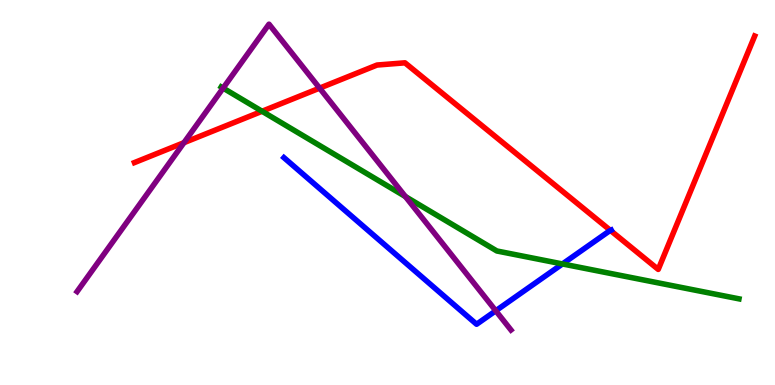[{'lines': ['blue', 'red'], 'intersections': [{'x': 7.88, 'y': 4.01}]}, {'lines': ['green', 'red'], 'intersections': [{'x': 3.38, 'y': 7.11}]}, {'lines': ['purple', 'red'], 'intersections': [{'x': 2.37, 'y': 6.29}, {'x': 4.12, 'y': 7.71}]}, {'lines': ['blue', 'green'], 'intersections': [{'x': 7.26, 'y': 3.14}]}, {'lines': ['blue', 'purple'], 'intersections': [{'x': 6.4, 'y': 1.93}]}, {'lines': ['green', 'purple'], 'intersections': [{'x': 2.88, 'y': 7.71}, {'x': 5.23, 'y': 4.89}]}]